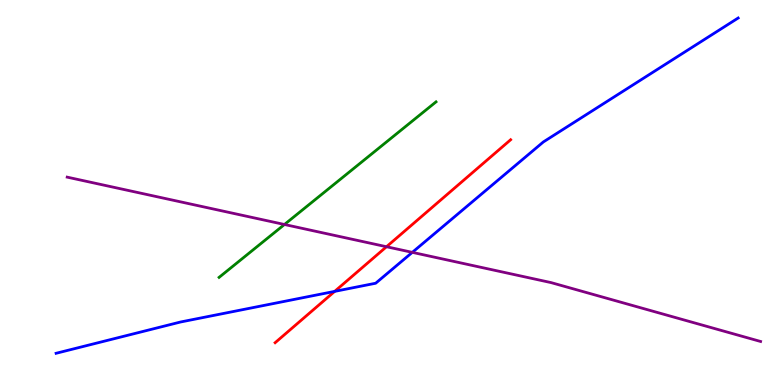[{'lines': ['blue', 'red'], 'intersections': [{'x': 4.32, 'y': 2.43}]}, {'lines': ['green', 'red'], 'intersections': []}, {'lines': ['purple', 'red'], 'intersections': [{'x': 4.99, 'y': 3.59}]}, {'lines': ['blue', 'green'], 'intersections': []}, {'lines': ['blue', 'purple'], 'intersections': [{'x': 5.32, 'y': 3.45}]}, {'lines': ['green', 'purple'], 'intersections': [{'x': 3.67, 'y': 4.17}]}]